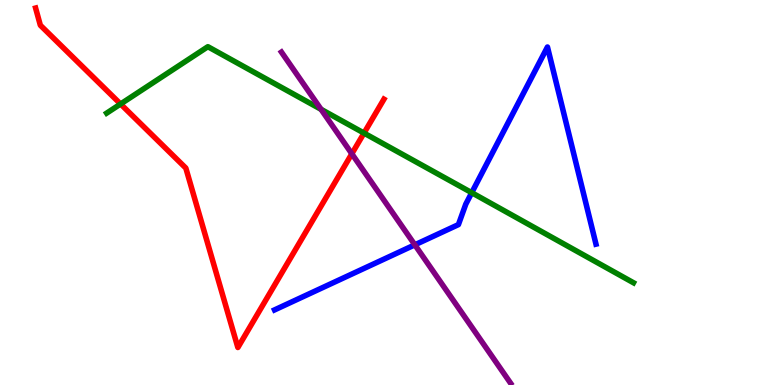[{'lines': ['blue', 'red'], 'intersections': []}, {'lines': ['green', 'red'], 'intersections': [{'x': 1.56, 'y': 7.3}, {'x': 4.7, 'y': 6.54}]}, {'lines': ['purple', 'red'], 'intersections': [{'x': 4.54, 'y': 6.01}]}, {'lines': ['blue', 'green'], 'intersections': [{'x': 6.09, 'y': 4.99}]}, {'lines': ['blue', 'purple'], 'intersections': [{'x': 5.35, 'y': 3.64}]}, {'lines': ['green', 'purple'], 'intersections': [{'x': 4.14, 'y': 7.16}]}]